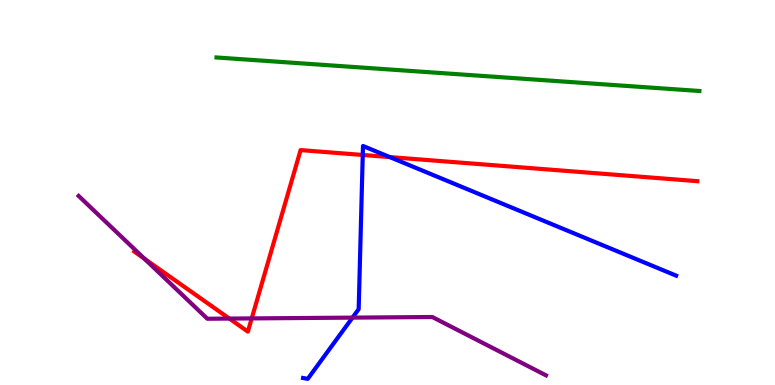[{'lines': ['blue', 'red'], 'intersections': [{'x': 4.68, 'y': 5.97}, {'x': 5.03, 'y': 5.92}]}, {'lines': ['green', 'red'], 'intersections': []}, {'lines': ['purple', 'red'], 'intersections': [{'x': 1.86, 'y': 3.28}, {'x': 2.96, 'y': 1.73}, {'x': 3.25, 'y': 1.73}]}, {'lines': ['blue', 'green'], 'intersections': []}, {'lines': ['blue', 'purple'], 'intersections': [{'x': 4.55, 'y': 1.75}]}, {'lines': ['green', 'purple'], 'intersections': []}]